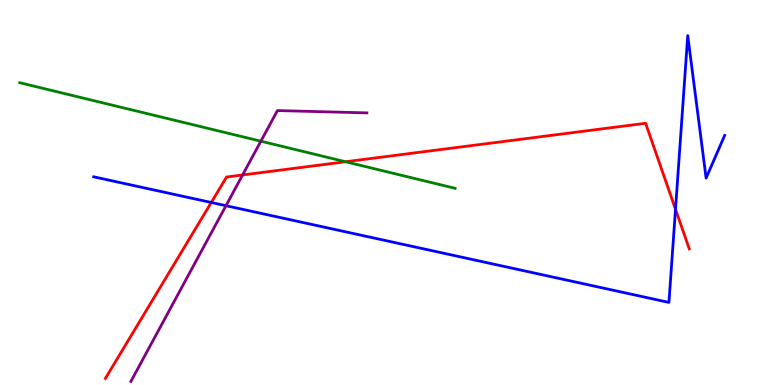[{'lines': ['blue', 'red'], 'intersections': [{'x': 2.73, 'y': 4.74}, {'x': 8.72, 'y': 4.56}]}, {'lines': ['green', 'red'], 'intersections': [{'x': 4.46, 'y': 5.8}]}, {'lines': ['purple', 'red'], 'intersections': [{'x': 3.13, 'y': 5.46}]}, {'lines': ['blue', 'green'], 'intersections': []}, {'lines': ['blue', 'purple'], 'intersections': [{'x': 2.92, 'y': 4.66}]}, {'lines': ['green', 'purple'], 'intersections': [{'x': 3.37, 'y': 6.33}]}]